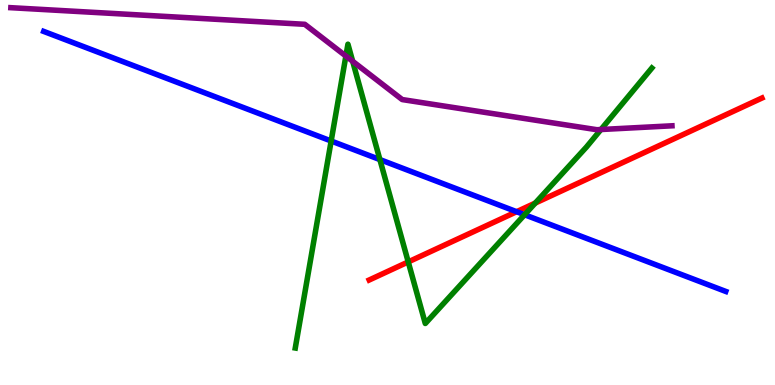[{'lines': ['blue', 'red'], 'intersections': [{'x': 6.67, 'y': 4.5}]}, {'lines': ['green', 'red'], 'intersections': [{'x': 5.27, 'y': 3.2}, {'x': 6.91, 'y': 4.73}]}, {'lines': ['purple', 'red'], 'intersections': []}, {'lines': ['blue', 'green'], 'intersections': [{'x': 4.27, 'y': 6.34}, {'x': 4.9, 'y': 5.86}, {'x': 6.77, 'y': 4.42}]}, {'lines': ['blue', 'purple'], 'intersections': []}, {'lines': ['green', 'purple'], 'intersections': [{'x': 4.46, 'y': 8.54}, {'x': 4.55, 'y': 8.41}, {'x': 7.75, 'y': 6.64}]}]